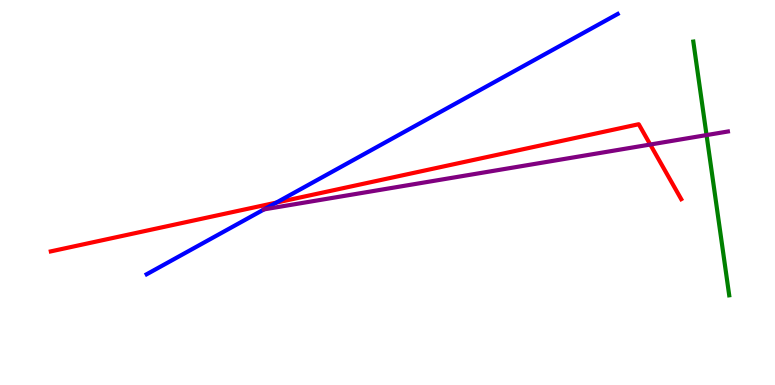[{'lines': ['blue', 'red'], 'intersections': [{'x': 3.57, 'y': 4.74}]}, {'lines': ['green', 'red'], 'intersections': []}, {'lines': ['purple', 'red'], 'intersections': [{'x': 8.39, 'y': 6.25}]}, {'lines': ['blue', 'green'], 'intersections': []}, {'lines': ['blue', 'purple'], 'intersections': [{'x': 3.41, 'y': 4.56}]}, {'lines': ['green', 'purple'], 'intersections': [{'x': 9.12, 'y': 6.49}]}]